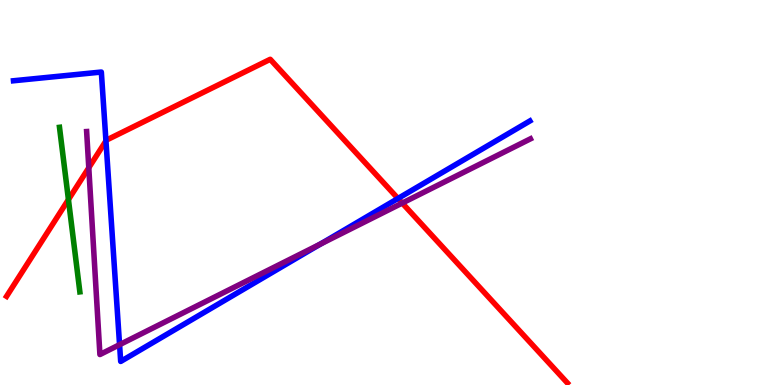[{'lines': ['blue', 'red'], 'intersections': [{'x': 1.37, 'y': 6.34}, {'x': 5.14, 'y': 4.84}]}, {'lines': ['green', 'red'], 'intersections': [{'x': 0.883, 'y': 4.82}]}, {'lines': ['purple', 'red'], 'intersections': [{'x': 1.15, 'y': 5.64}, {'x': 5.19, 'y': 4.73}]}, {'lines': ['blue', 'green'], 'intersections': []}, {'lines': ['blue', 'purple'], 'intersections': [{'x': 1.54, 'y': 1.05}, {'x': 4.14, 'y': 3.66}]}, {'lines': ['green', 'purple'], 'intersections': []}]